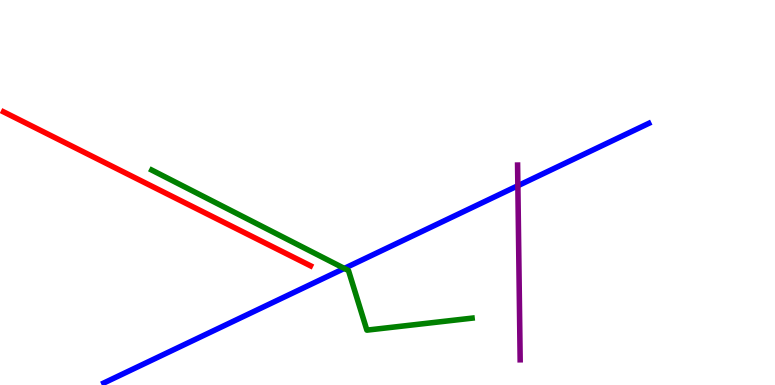[{'lines': ['blue', 'red'], 'intersections': []}, {'lines': ['green', 'red'], 'intersections': []}, {'lines': ['purple', 'red'], 'intersections': []}, {'lines': ['blue', 'green'], 'intersections': [{'x': 4.44, 'y': 3.03}]}, {'lines': ['blue', 'purple'], 'intersections': [{'x': 6.68, 'y': 5.18}]}, {'lines': ['green', 'purple'], 'intersections': []}]